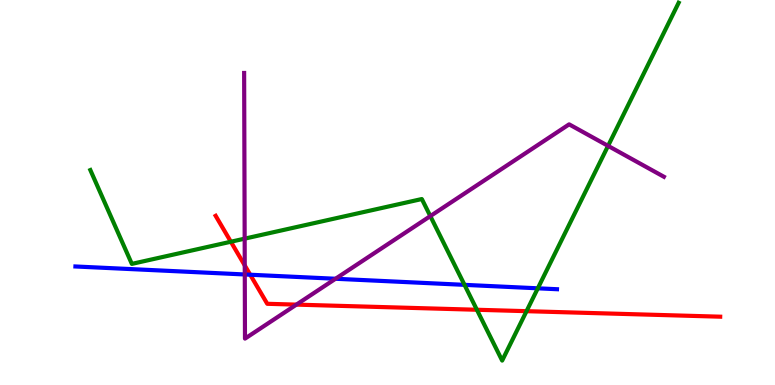[{'lines': ['blue', 'red'], 'intersections': [{'x': 3.23, 'y': 2.86}]}, {'lines': ['green', 'red'], 'intersections': [{'x': 2.98, 'y': 3.72}, {'x': 6.15, 'y': 1.95}, {'x': 6.79, 'y': 1.92}]}, {'lines': ['purple', 'red'], 'intersections': [{'x': 3.16, 'y': 3.11}, {'x': 3.82, 'y': 2.09}]}, {'lines': ['blue', 'green'], 'intersections': [{'x': 5.99, 'y': 2.6}, {'x': 6.94, 'y': 2.51}]}, {'lines': ['blue', 'purple'], 'intersections': [{'x': 3.16, 'y': 2.87}, {'x': 4.33, 'y': 2.76}]}, {'lines': ['green', 'purple'], 'intersections': [{'x': 3.16, 'y': 3.8}, {'x': 5.55, 'y': 4.39}, {'x': 7.85, 'y': 6.21}]}]